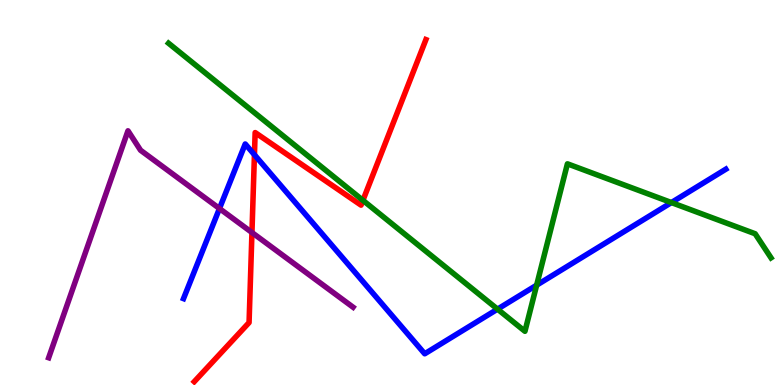[{'lines': ['blue', 'red'], 'intersections': [{'x': 3.28, 'y': 5.98}]}, {'lines': ['green', 'red'], 'intersections': [{'x': 4.68, 'y': 4.8}]}, {'lines': ['purple', 'red'], 'intersections': [{'x': 3.25, 'y': 3.96}]}, {'lines': ['blue', 'green'], 'intersections': [{'x': 6.42, 'y': 1.97}, {'x': 6.92, 'y': 2.59}, {'x': 8.66, 'y': 4.74}]}, {'lines': ['blue', 'purple'], 'intersections': [{'x': 2.83, 'y': 4.58}]}, {'lines': ['green', 'purple'], 'intersections': []}]